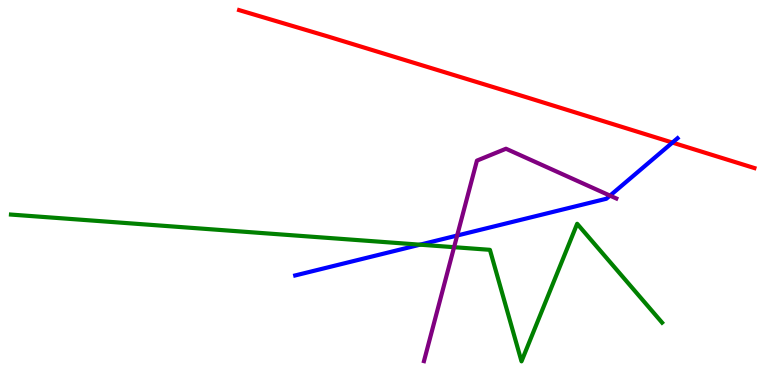[{'lines': ['blue', 'red'], 'intersections': [{'x': 8.68, 'y': 6.3}]}, {'lines': ['green', 'red'], 'intersections': []}, {'lines': ['purple', 'red'], 'intersections': []}, {'lines': ['blue', 'green'], 'intersections': [{'x': 5.42, 'y': 3.64}]}, {'lines': ['blue', 'purple'], 'intersections': [{'x': 5.9, 'y': 3.88}, {'x': 7.87, 'y': 4.92}]}, {'lines': ['green', 'purple'], 'intersections': [{'x': 5.86, 'y': 3.58}]}]